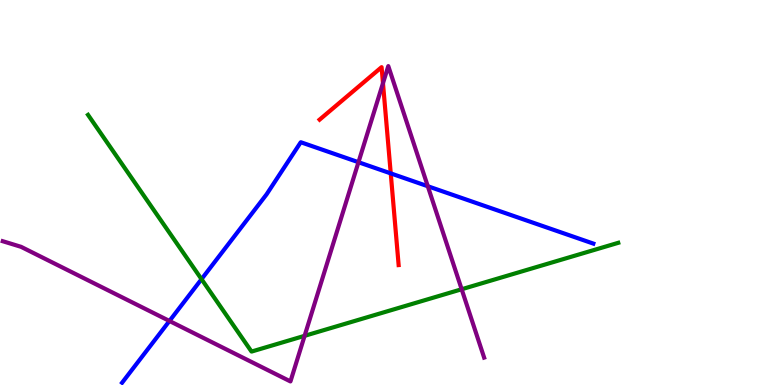[{'lines': ['blue', 'red'], 'intersections': [{'x': 5.04, 'y': 5.5}]}, {'lines': ['green', 'red'], 'intersections': []}, {'lines': ['purple', 'red'], 'intersections': [{'x': 4.94, 'y': 7.84}]}, {'lines': ['blue', 'green'], 'intersections': [{'x': 2.6, 'y': 2.75}]}, {'lines': ['blue', 'purple'], 'intersections': [{'x': 2.19, 'y': 1.66}, {'x': 4.63, 'y': 5.79}, {'x': 5.52, 'y': 5.16}]}, {'lines': ['green', 'purple'], 'intersections': [{'x': 3.93, 'y': 1.28}, {'x': 5.96, 'y': 2.49}]}]